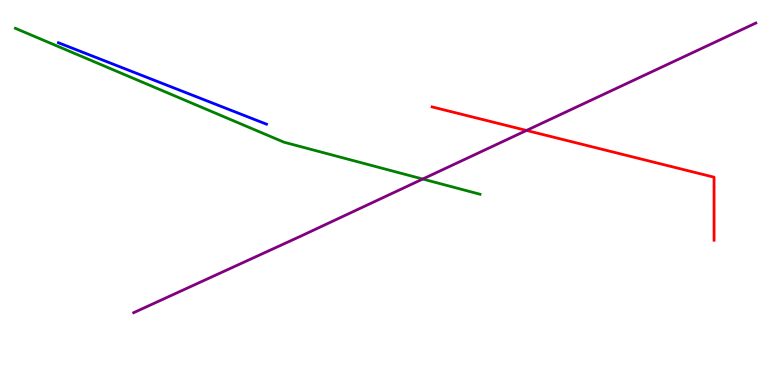[{'lines': ['blue', 'red'], 'intersections': []}, {'lines': ['green', 'red'], 'intersections': []}, {'lines': ['purple', 'red'], 'intersections': [{'x': 6.79, 'y': 6.61}]}, {'lines': ['blue', 'green'], 'intersections': []}, {'lines': ['blue', 'purple'], 'intersections': []}, {'lines': ['green', 'purple'], 'intersections': [{'x': 5.45, 'y': 5.35}]}]